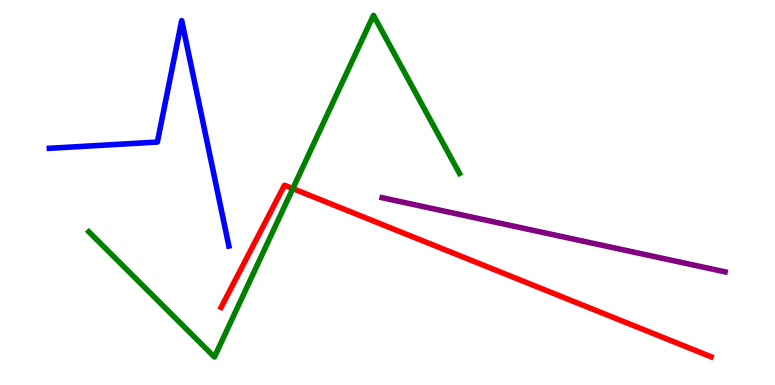[{'lines': ['blue', 'red'], 'intersections': []}, {'lines': ['green', 'red'], 'intersections': [{'x': 3.78, 'y': 5.1}]}, {'lines': ['purple', 'red'], 'intersections': []}, {'lines': ['blue', 'green'], 'intersections': []}, {'lines': ['blue', 'purple'], 'intersections': []}, {'lines': ['green', 'purple'], 'intersections': []}]